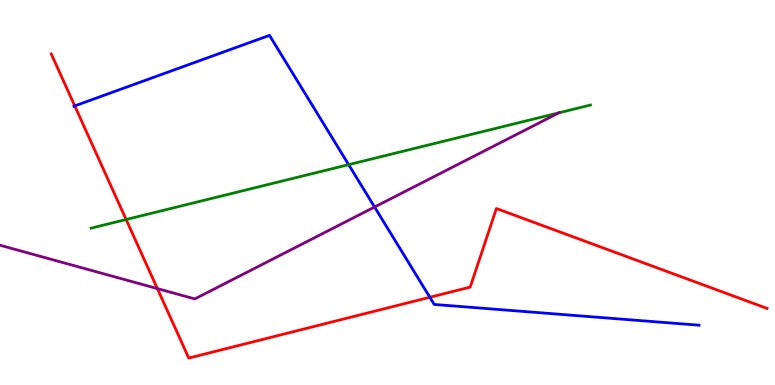[{'lines': ['blue', 'red'], 'intersections': [{'x': 0.965, 'y': 7.25}, {'x': 5.55, 'y': 2.28}]}, {'lines': ['green', 'red'], 'intersections': [{'x': 1.63, 'y': 4.3}]}, {'lines': ['purple', 'red'], 'intersections': [{'x': 2.03, 'y': 2.5}]}, {'lines': ['blue', 'green'], 'intersections': [{'x': 4.5, 'y': 5.72}]}, {'lines': ['blue', 'purple'], 'intersections': [{'x': 4.83, 'y': 4.62}]}, {'lines': ['green', 'purple'], 'intersections': [{'x': 7.21, 'y': 7.07}]}]